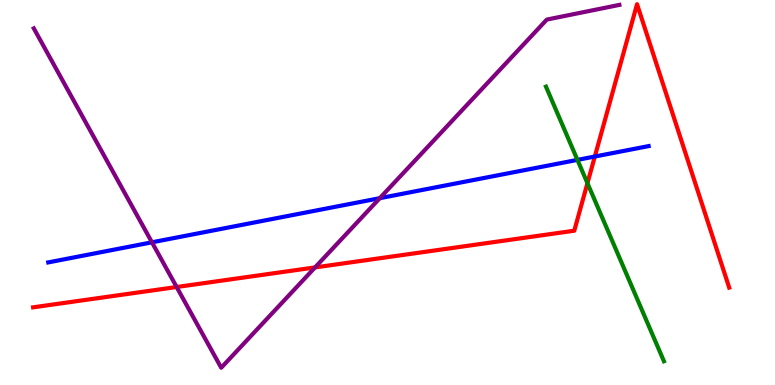[{'lines': ['blue', 'red'], 'intersections': [{'x': 7.68, 'y': 5.93}]}, {'lines': ['green', 'red'], 'intersections': [{'x': 7.58, 'y': 5.24}]}, {'lines': ['purple', 'red'], 'intersections': [{'x': 2.28, 'y': 2.55}, {'x': 4.07, 'y': 3.05}]}, {'lines': ['blue', 'green'], 'intersections': [{'x': 7.45, 'y': 5.85}]}, {'lines': ['blue', 'purple'], 'intersections': [{'x': 1.96, 'y': 3.71}, {'x': 4.9, 'y': 4.85}]}, {'lines': ['green', 'purple'], 'intersections': []}]